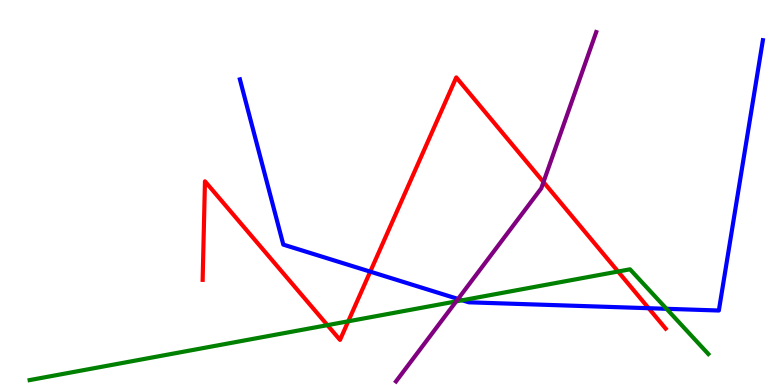[{'lines': ['blue', 'red'], 'intersections': [{'x': 4.78, 'y': 2.94}, {'x': 8.37, 'y': 1.99}]}, {'lines': ['green', 'red'], 'intersections': [{'x': 4.22, 'y': 1.55}, {'x': 4.49, 'y': 1.65}, {'x': 7.97, 'y': 2.95}]}, {'lines': ['purple', 'red'], 'intersections': [{'x': 7.01, 'y': 5.27}]}, {'lines': ['blue', 'green'], 'intersections': [{'x': 5.96, 'y': 2.2}, {'x': 8.6, 'y': 1.98}]}, {'lines': ['blue', 'purple'], 'intersections': [{'x': 5.91, 'y': 2.24}]}, {'lines': ['green', 'purple'], 'intersections': [{'x': 5.89, 'y': 2.17}]}]